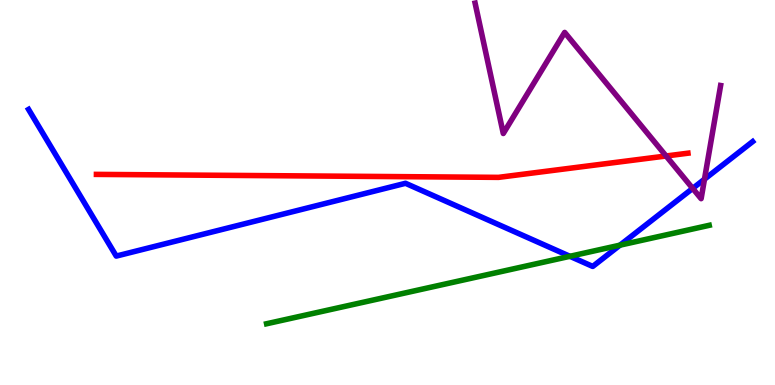[{'lines': ['blue', 'red'], 'intersections': []}, {'lines': ['green', 'red'], 'intersections': []}, {'lines': ['purple', 'red'], 'intersections': [{'x': 8.59, 'y': 5.95}]}, {'lines': ['blue', 'green'], 'intersections': [{'x': 7.35, 'y': 3.34}, {'x': 8.0, 'y': 3.63}]}, {'lines': ['blue', 'purple'], 'intersections': [{'x': 8.94, 'y': 5.11}, {'x': 9.09, 'y': 5.35}]}, {'lines': ['green', 'purple'], 'intersections': []}]